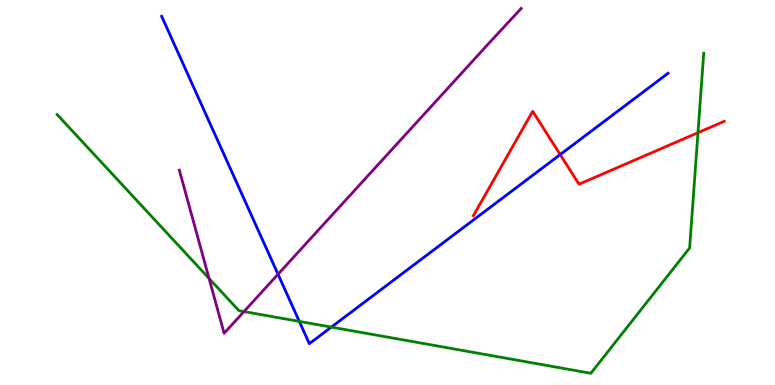[{'lines': ['blue', 'red'], 'intersections': [{'x': 7.23, 'y': 5.98}]}, {'lines': ['green', 'red'], 'intersections': [{'x': 9.01, 'y': 6.55}]}, {'lines': ['purple', 'red'], 'intersections': []}, {'lines': ['blue', 'green'], 'intersections': [{'x': 3.86, 'y': 1.65}, {'x': 4.28, 'y': 1.5}]}, {'lines': ['blue', 'purple'], 'intersections': [{'x': 3.59, 'y': 2.88}]}, {'lines': ['green', 'purple'], 'intersections': [{'x': 2.7, 'y': 2.77}, {'x': 3.15, 'y': 1.91}]}]